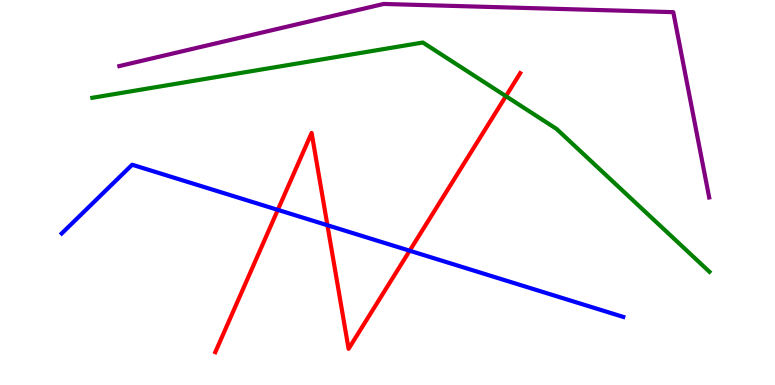[{'lines': ['blue', 'red'], 'intersections': [{'x': 3.58, 'y': 4.55}, {'x': 4.22, 'y': 4.15}, {'x': 5.29, 'y': 3.49}]}, {'lines': ['green', 'red'], 'intersections': [{'x': 6.53, 'y': 7.5}]}, {'lines': ['purple', 'red'], 'intersections': []}, {'lines': ['blue', 'green'], 'intersections': []}, {'lines': ['blue', 'purple'], 'intersections': []}, {'lines': ['green', 'purple'], 'intersections': []}]